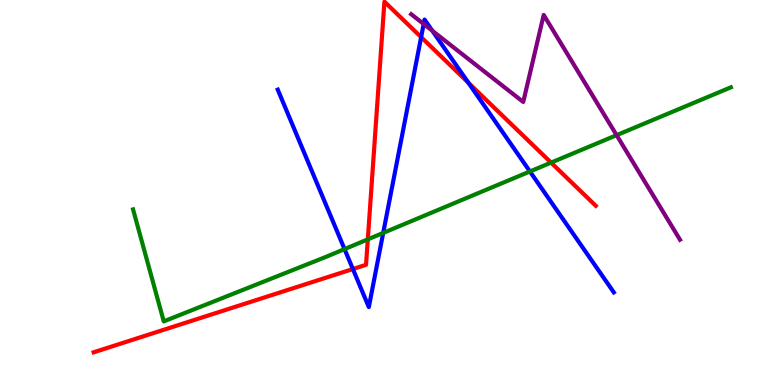[{'lines': ['blue', 'red'], 'intersections': [{'x': 4.55, 'y': 3.01}, {'x': 5.43, 'y': 9.04}, {'x': 6.04, 'y': 7.85}]}, {'lines': ['green', 'red'], 'intersections': [{'x': 4.75, 'y': 3.78}, {'x': 7.11, 'y': 5.78}]}, {'lines': ['purple', 'red'], 'intersections': []}, {'lines': ['blue', 'green'], 'intersections': [{'x': 4.45, 'y': 3.53}, {'x': 4.94, 'y': 3.95}, {'x': 6.84, 'y': 5.55}]}, {'lines': ['blue', 'purple'], 'intersections': [{'x': 5.47, 'y': 9.38}, {'x': 5.58, 'y': 9.2}]}, {'lines': ['green', 'purple'], 'intersections': [{'x': 7.96, 'y': 6.49}]}]